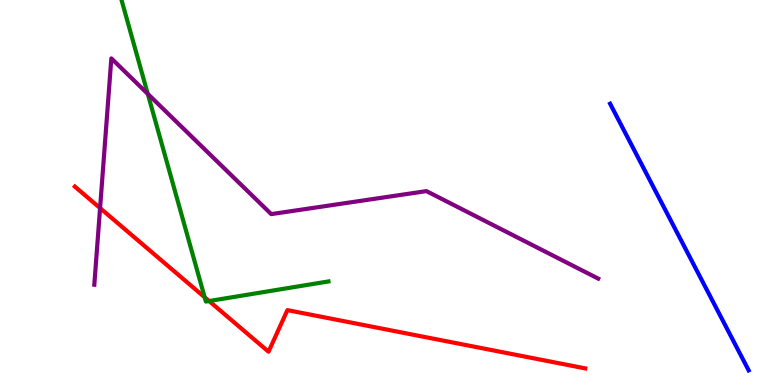[{'lines': ['blue', 'red'], 'intersections': []}, {'lines': ['green', 'red'], 'intersections': [{'x': 2.64, 'y': 2.28}, {'x': 2.7, 'y': 2.18}]}, {'lines': ['purple', 'red'], 'intersections': [{'x': 1.29, 'y': 4.6}]}, {'lines': ['blue', 'green'], 'intersections': []}, {'lines': ['blue', 'purple'], 'intersections': []}, {'lines': ['green', 'purple'], 'intersections': [{'x': 1.91, 'y': 7.56}]}]